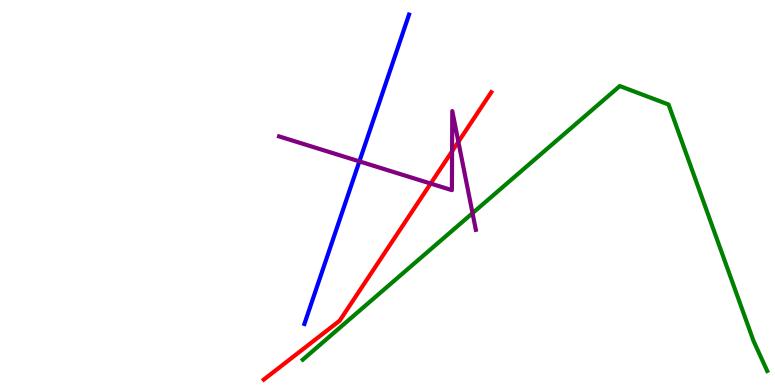[{'lines': ['blue', 'red'], 'intersections': []}, {'lines': ['green', 'red'], 'intersections': []}, {'lines': ['purple', 'red'], 'intersections': [{'x': 5.56, 'y': 5.23}, {'x': 5.83, 'y': 6.07}, {'x': 5.91, 'y': 6.32}]}, {'lines': ['blue', 'green'], 'intersections': []}, {'lines': ['blue', 'purple'], 'intersections': [{'x': 4.64, 'y': 5.81}]}, {'lines': ['green', 'purple'], 'intersections': [{'x': 6.1, 'y': 4.46}]}]